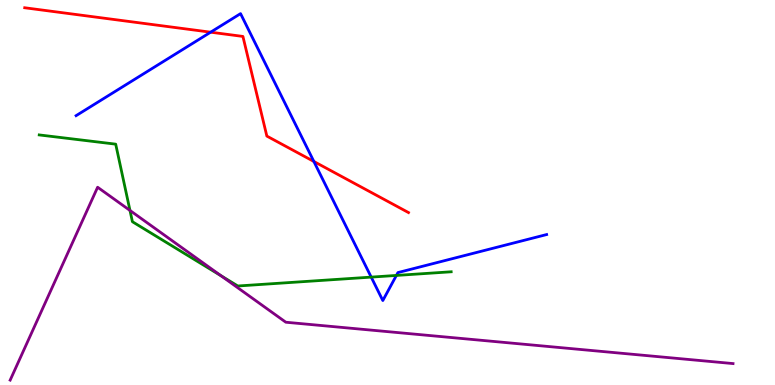[{'lines': ['blue', 'red'], 'intersections': [{'x': 2.72, 'y': 9.16}, {'x': 4.05, 'y': 5.81}]}, {'lines': ['green', 'red'], 'intersections': []}, {'lines': ['purple', 'red'], 'intersections': []}, {'lines': ['blue', 'green'], 'intersections': [{'x': 4.79, 'y': 2.8}, {'x': 5.11, 'y': 2.85}]}, {'lines': ['blue', 'purple'], 'intersections': []}, {'lines': ['green', 'purple'], 'intersections': [{'x': 1.68, 'y': 4.53}, {'x': 2.85, 'y': 2.84}]}]